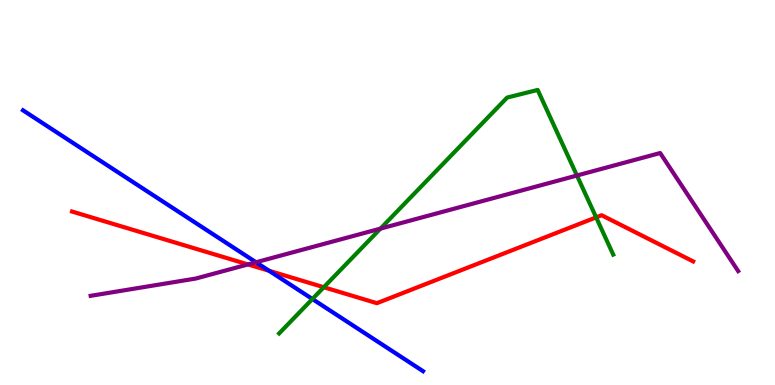[{'lines': ['blue', 'red'], 'intersections': [{'x': 3.47, 'y': 2.97}]}, {'lines': ['green', 'red'], 'intersections': [{'x': 4.18, 'y': 2.54}, {'x': 7.69, 'y': 4.35}]}, {'lines': ['purple', 'red'], 'intersections': [{'x': 3.2, 'y': 3.13}]}, {'lines': ['blue', 'green'], 'intersections': [{'x': 4.03, 'y': 2.23}]}, {'lines': ['blue', 'purple'], 'intersections': [{'x': 3.3, 'y': 3.19}]}, {'lines': ['green', 'purple'], 'intersections': [{'x': 4.91, 'y': 4.06}, {'x': 7.44, 'y': 5.44}]}]